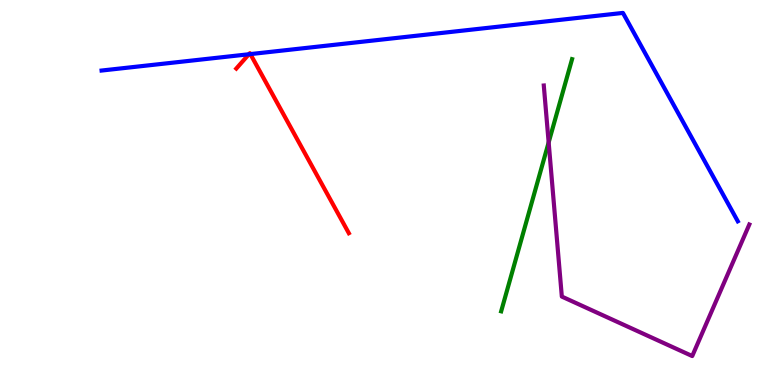[{'lines': ['blue', 'red'], 'intersections': [{'x': 3.21, 'y': 8.59}, {'x': 3.23, 'y': 8.59}]}, {'lines': ['green', 'red'], 'intersections': []}, {'lines': ['purple', 'red'], 'intersections': []}, {'lines': ['blue', 'green'], 'intersections': []}, {'lines': ['blue', 'purple'], 'intersections': []}, {'lines': ['green', 'purple'], 'intersections': [{'x': 7.08, 'y': 6.3}]}]